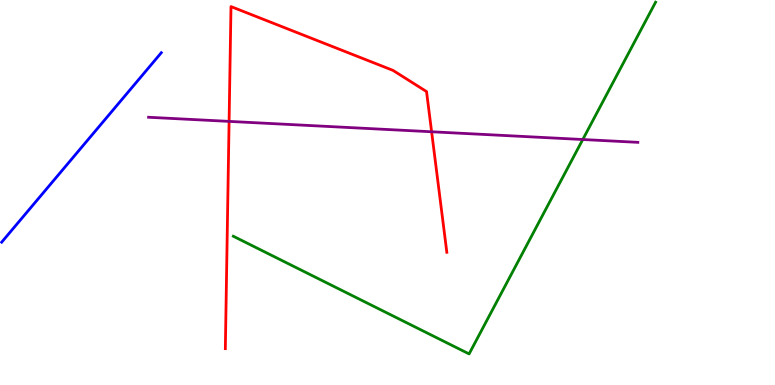[{'lines': ['blue', 'red'], 'intersections': []}, {'lines': ['green', 'red'], 'intersections': []}, {'lines': ['purple', 'red'], 'intersections': [{'x': 2.96, 'y': 6.85}, {'x': 5.57, 'y': 6.58}]}, {'lines': ['blue', 'green'], 'intersections': []}, {'lines': ['blue', 'purple'], 'intersections': []}, {'lines': ['green', 'purple'], 'intersections': [{'x': 7.52, 'y': 6.38}]}]